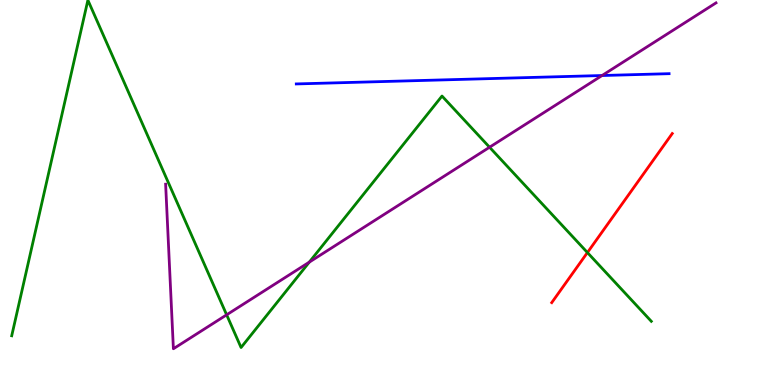[{'lines': ['blue', 'red'], 'intersections': []}, {'lines': ['green', 'red'], 'intersections': [{'x': 7.58, 'y': 3.44}]}, {'lines': ['purple', 'red'], 'intersections': []}, {'lines': ['blue', 'green'], 'intersections': []}, {'lines': ['blue', 'purple'], 'intersections': [{'x': 7.77, 'y': 8.04}]}, {'lines': ['green', 'purple'], 'intersections': [{'x': 2.92, 'y': 1.82}, {'x': 3.99, 'y': 3.19}, {'x': 6.32, 'y': 6.18}]}]